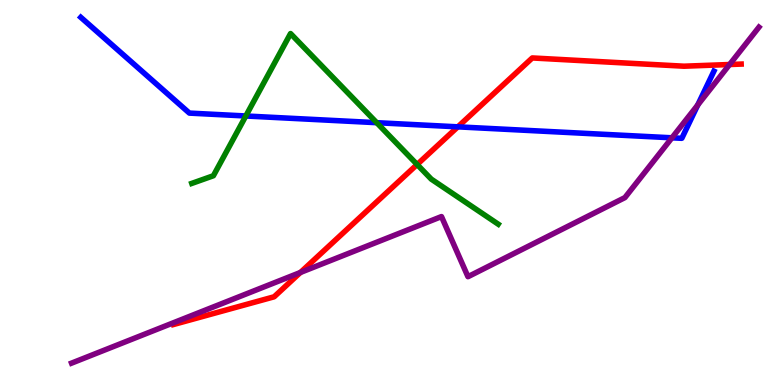[{'lines': ['blue', 'red'], 'intersections': [{'x': 5.91, 'y': 6.71}]}, {'lines': ['green', 'red'], 'intersections': [{'x': 5.38, 'y': 5.73}]}, {'lines': ['purple', 'red'], 'intersections': [{'x': 3.88, 'y': 2.92}, {'x': 9.41, 'y': 8.32}]}, {'lines': ['blue', 'green'], 'intersections': [{'x': 3.17, 'y': 6.99}, {'x': 4.86, 'y': 6.81}]}, {'lines': ['blue', 'purple'], 'intersections': [{'x': 8.67, 'y': 6.42}, {'x': 9.0, 'y': 7.27}]}, {'lines': ['green', 'purple'], 'intersections': []}]